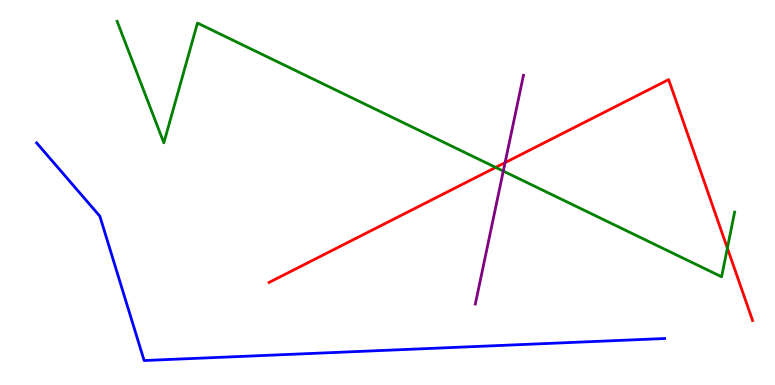[{'lines': ['blue', 'red'], 'intersections': []}, {'lines': ['green', 'red'], 'intersections': [{'x': 6.4, 'y': 5.65}, {'x': 9.39, 'y': 3.56}]}, {'lines': ['purple', 'red'], 'intersections': [{'x': 6.52, 'y': 5.78}]}, {'lines': ['blue', 'green'], 'intersections': []}, {'lines': ['blue', 'purple'], 'intersections': []}, {'lines': ['green', 'purple'], 'intersections': [{'x': 6.49, 'y': 5.56}]}]